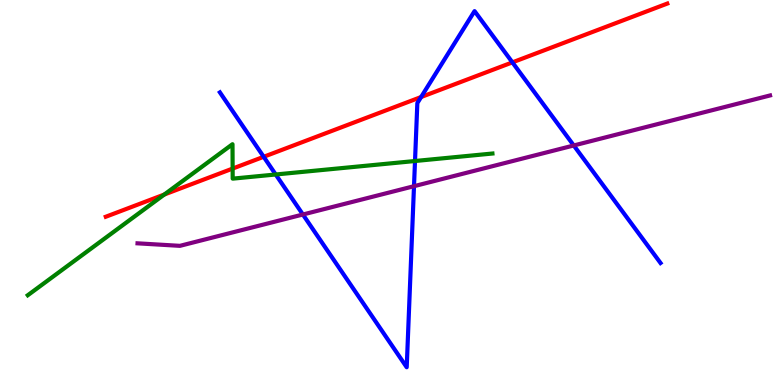[{'lines': ['blue', 'red'], 'intersections': [{'x': 3.4, 'y': 5.93}, {'x': 5.43, 'y': 7.48}, {'x': 6.61, 'y': 8.38}]}, {'lines': ['green', 'red'], 'intersections': [{'x': 2.12, 'y': 4.95}, {'x': 3.0, 'y': 5.62}]}, {'lines': ['purple', 'red'], 'intersections': []}, {'lines': ['blue', 'green'], 'intersections': [{'x': 3.56, 'y': 5.47}, {'x': 5.35, 'y': 5.82}]}, {'lines': ['blue', 'purple'], 'intersections': [{'x': 3.91, 'y': 4.43}, {'x': 5.34, 'y': 5.16}, {'x': 7.4, 'y': 6.22}]}, {'lines': ['green', 'purple'], 'intersections': []}]